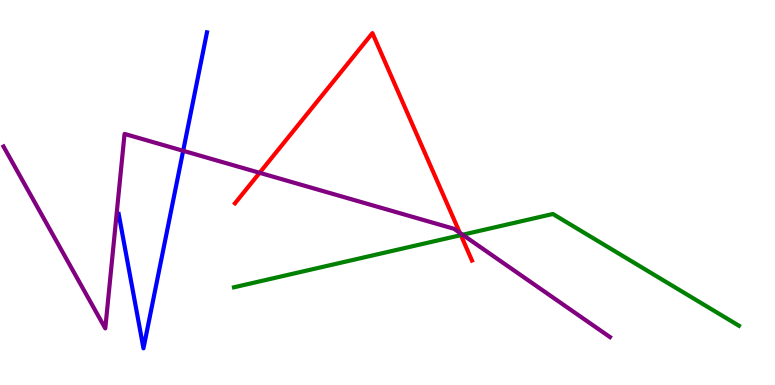[{'lines': ['blue', 'red'], 'intersections': []}, {'lines': ['green', 'red'], 'intersections': [{'x': 5.95, 'y': 3.89}]}, {'lines': ['purple', 'red'], 'intersections': [{'x': 3.35, 'y': 5.51}, {'x': 5.93, 'y': 3.95}]}, {'lines': ['blue', 'green'], 'intersections': []}, {'lines': ['blue', 'purple'], 'intersections': [{'x': 2.36, 'y': 6.08}]}, {'lines': ['green', 'purple'], 'intersections': [{'x': 5.97, 'y': 3.9}]}]